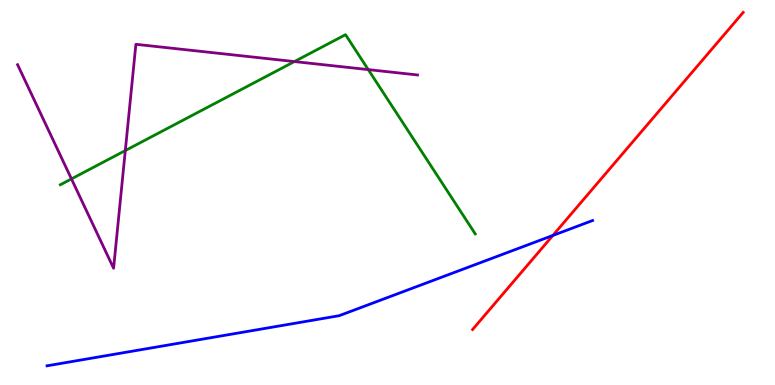[{'lines': ['blue', 'red'], 'intersections': [{'x': 7.13, 'y': 3.88}]}, {'lines': ['green', 'red'], 'intersections': []}, {'lines': ['purple', 'red'], 'intersections': []}, {'lines': ['blue', 'green'], 'intersections': []}, {'lines': ['blue', 'purple'], 'intersections': []}, {'lines': ['green', 'purple'], 'intersections': [{'x': 0.922, 'y': 5.35}, {'x': 1.62, 'y': 6.09}, {'x': 3.8, 'y': 8.4}, {'x': 4.75, 'y': 8.19}]}]